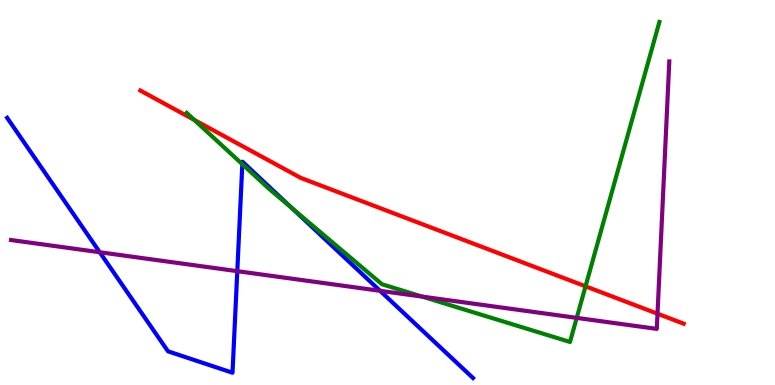[{'lines': ['blue', 'red'], 'intersections': []}, {'lines': ['green', 'red'], 'intersections': [{'x': 2.51, 'y': 6.89}, {'x': 7.56, 'y': 2.56}]}, {'lines': ['purple', 'red'], 'intersections': [{'x': 8.48, 'y': 1.85}]}, {'lines': ['blue', 'green'], 'intersections': [{'x': 3.13, 'y': 5.73}, {'x': 3.77, 'y': 4.59}]}, {'lines': ['blue', 'purple'], 'intersections': [{'x': 1.29, 'y': 3.45}, {'x': 3.06, 'y': 2.96}, {'x': 4.9, 'y': 2.45}]}, {'lines': ['green', 'purple'], 'intersections': [{'x': 5.45, 'y': 2.3}, {'x': 7.44, 'y': 1.74}]}]